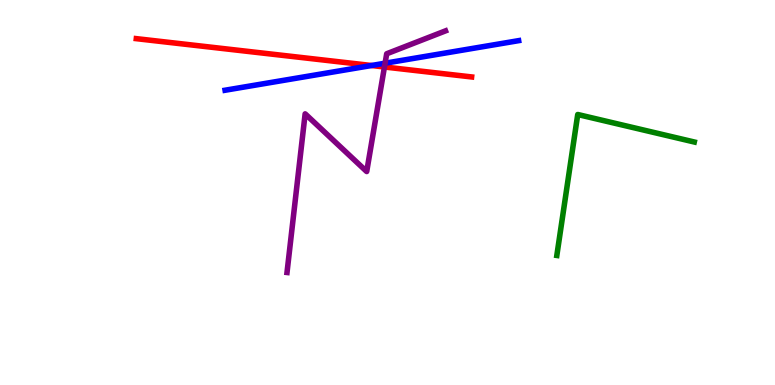[{'lines': ['blue', 'red'], 'intersections': [{'x': 4.79, 'y': 8.3}]}, {'lines': ['green', 'red'], 'intersections': []}, {'lines': ['purple', 'red'], 'intersections': [{'x': 4.96, 'y': 8.26}]}, {'lines': ['blue', 'green'], 'intersections': []}, {'lines': ['blue', 'purple'], 'intersections': [{'x': 4.97, 'y': 8.36}]}, {'lines': ['green', 'purple'], 'intersections': []}]